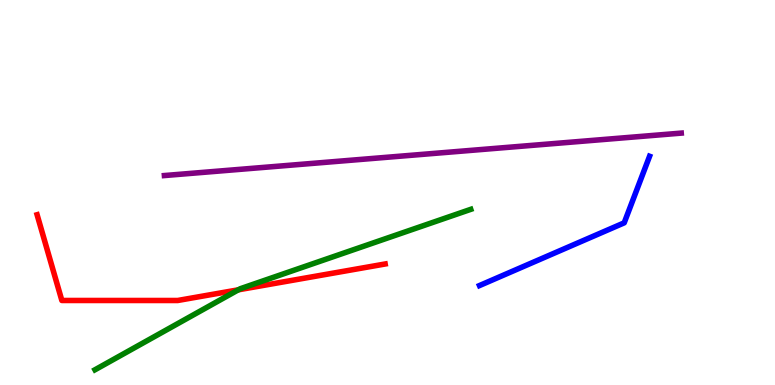[{'lines': ['blue', 'red'], 'intersections': []}, {'lines': ['green', 'red'], 'intersections': [{'x': 3.08, 'y': 2.47}]}, {'lines': ['purple', 'red'], 'intersections': []}, {'lines': ['blue', 'green'], 'intersections': []}, {'lines': ['blue', 'purple'], 'intersections': []}, {'lines': ['green', 'purple'], 'intersections': []}]